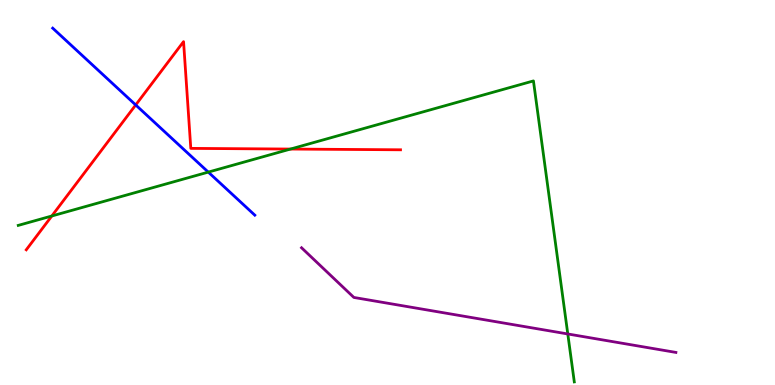[{'lines': ['blue', 'red'], 'intersections': [{'x': 1.75, 'y': 7.27}]}, {'lines': ['green', 'red'], 'intersections': [{'x': 0.669, 'y': 4.39}, {'x': 3.75, 'y': 6.13}]}, {'lines': ['purple', 'red'], 'intersections': []}, {'lines': ['blue', 'green'], 'intersections': [{'x': 2.69, 'y': 5.53}]}, {'lines': ['blue', 'purple'], 'intersections': []}, {'lines': ['green', 'purple'], 'intersections': [{'x': 7.33, 'y': 1.33}]}]